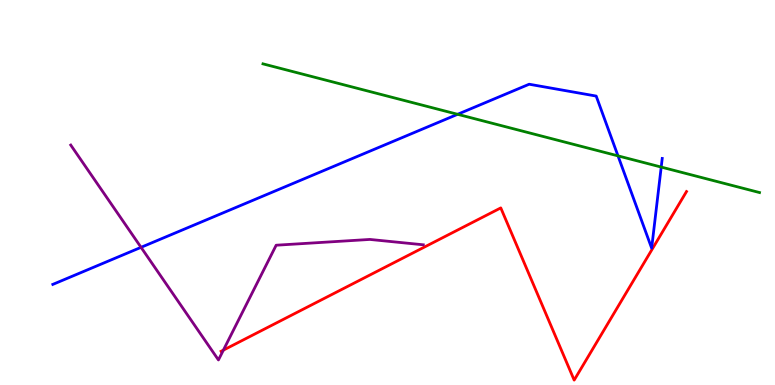[{'lines': ['blue', 'red'], 'intersections': []}, {'lines': ['green', 'red'], 'intersections': []}, {'lines': ['purple', 'red'], 'intersections': [{'x': 2.88, 'y': 0.906}]}, {'lines': ['blue', 'green'], 'intersections': [{'x': 5.9, 'y': 7.03}, {'x': 7.97, 'y': 5.95}, {'x': 8.53, 'y': 5.66}]}, {'lines': ['blue', 'purple'], 'intersections': [{'x': 1.82, 'y': 3.58}]}, {'lines': ['green', 'purple'], 'intersections': []}]